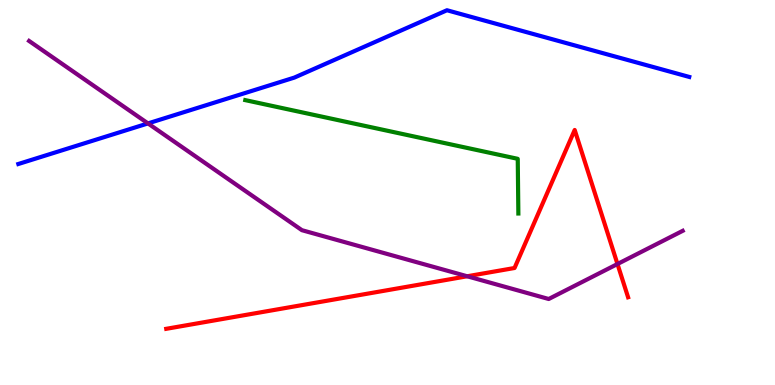[{'lines': ['blue', 'red'], 'intersections': []}, {'lines': ['green', 'red'], 'intersections': []}, {'lines': ['purple', 'red'], 'intersections': [{'x': 6.03, 'y': 2.82}, {'x': 7.97, 'y': 3.14}]}, {'lines': ['blue', 'green'], 'intersections': []}, {'lines': ['blue', 'purple'], 'intersections': [{'x': 1.91, 'y': 6.79}]}, {'lines': ['green', 'purple'], 'intersections': []}]